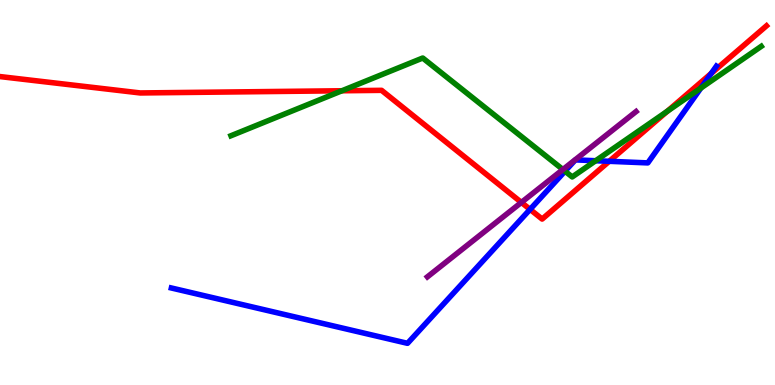[{'lines': ['blue', 'red'], 'intersections': [{'x': 6.84, 'y': 4.56}, {'x': 7.86, 'y': 5.81}, {'x': 9.18, 'y': 8.09}]}, {'lines': ['green', 'red'], 'intersections': [{'x': 4.41, 'y': 7.64}, {'x': 8.61, 'y': 7.11}]}, {'lines': ['purple', 'red'], 'intersections': [{'x': 6.73, 'y': 4.74}]}, {'lines': ['blue', 'green'], 'intersections': [{'x': 7.29, 'y': 5.55}, {'x': 7.69, 'y': 5.83}, {'x': 9.04, 'y': 7.71}]}, {'lines': ['blue', 'purple'], 'intersections': []}, {'lines': ['green', 'purple'], 'intersections': [{'x': 7.26, 'y': 5.6}]}]